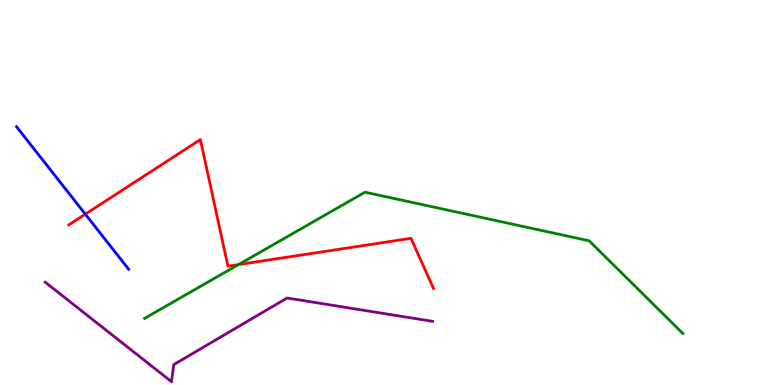[{'lines': ['blue', 'red'], 'intersections': [{'x': 1.1, 'y': 4.44}]}, {'lines': ['green', 'red'], 'intersections': [{'x': 3.08, 'y': 3.13}]}, {'lines': ['purple', 'red'], 'intersections': []}, {'lines': ['blue', 'green'], 'intersections': []}, {'lines': ['blue', 'purple'], 'intersections': []}, {'lines': ['green', 'purple'], 'intersections': []}]